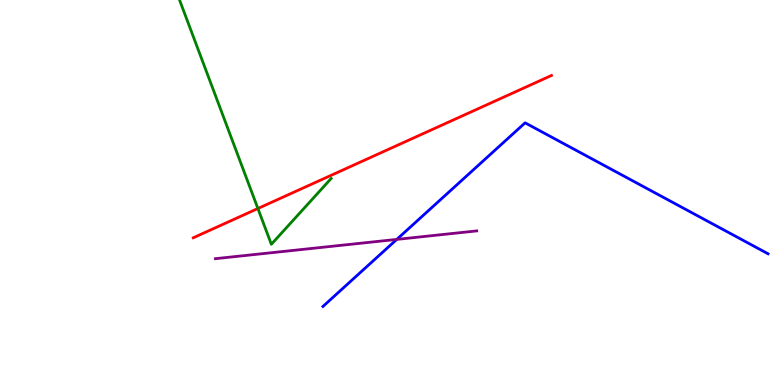[{'lines': ['blue', 'red'], 'intersections': []}, {'lines': ['green', 'red'], 'intersections': [{'x': 3.33, 'y': 4.58}]}, {'lines': ['purple', 'red'], 'intersections': []}, {'lines': ['blue', 'green'], 'intersections': []}, {'lines': ['blue', 'purple'], 'intersections': [{'x': 5.12, 'y': 3.78}]}, {'lines': ['green', 'purple'], 'intersections': []}]